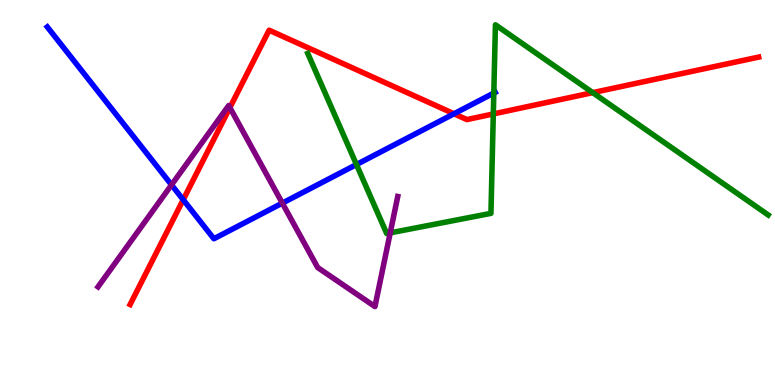[{'lines': ['blue', 'red'], 'intersections': [{'x': 2.36, 'y': 4.81}, {'x': 5.86, 'y': 7.04}]}, {'lines': ['green', 'red'], 'intersections': [{'x': 6.37, 'y': 7.04}, {'x': 7.65, 'y': 7.59}]}, {'lines': ['purple', 'red'], 'intersections': [{'x': 2.97, 'y': 7.21}]}, {'lines': ['blue', 'green'], 'intersections': [{'x': 4.6, 'y': 5.73}, {'x': 6.37, 'y': 7.58}]}, {'lines': ['blue', 'purple'], 'intersections': [{'x': 2.21, 'y': 5.2}, {'x': 3.64, 'y': 4.72}]}, {'lines': ['green', 'purple'], 'intersections': [{'x': 5.04, 'y': 3.95}]}]